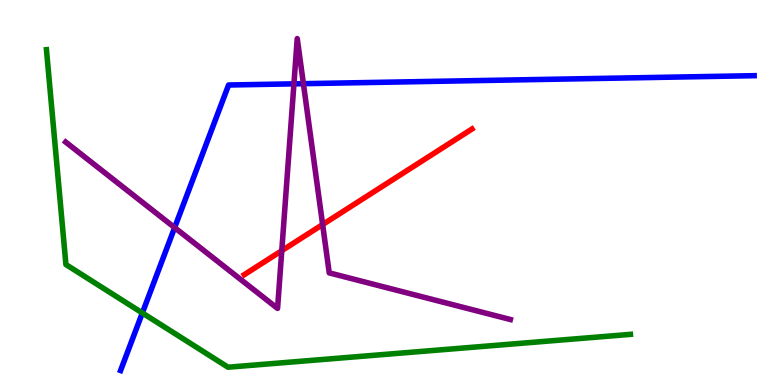[{'lines': ['blue', 'red'], 'intersections': []}, {'lines': ['green', 'red'], 'intersections': []}, {'lines': ['purple', 'red'], 'intersections': [{'x': 3.64, 'y': 3.49}, {'x': 4.16, 'y': 4.17}]}, {'lines': ['blue', 'green'], 'intersections': [{'x': 1.84, 'y': 1.87}]}, {'lines': ['blue', 'purple'], 'intersections': [{'x': 2.25, 'y': 4.09}, {'x': 3.79, 'y': 7.82}, {'x': 3.91, 'y': 7.83}]}, {'lines': ['green', 'purple'], 'intersections': []}]